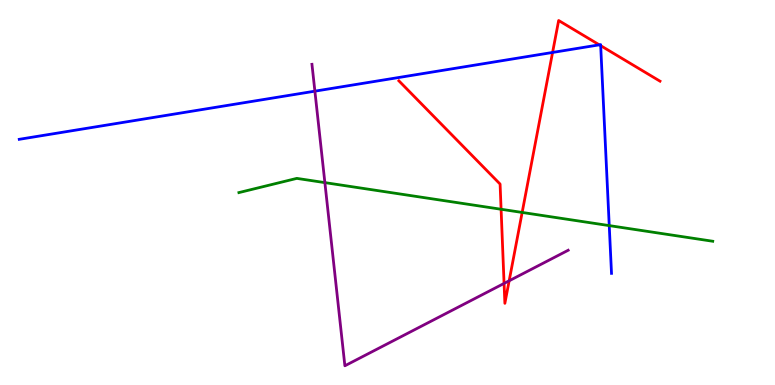[{'lines': ['blue', 'red'], 'intersections': [{'x': 7.13, 'y': 8.64}, {'x': 7.73, 'y': 8.84}, {'x': 7.75, 'y': 8.81}]}, {'lines': ['green', 'red'], 'intersections': [{'x': 6.47, 'y': 4.56}, {'x': 6.74, 'y': 4.48}]}, {'lines': ['purple', 'red'], 'intersections': [{'x': 6.5, 'y': 2.64}, {'x': 6.57, 'y': 2.71}]}, {'lines': ['blue', 'green'], 'intersections': [{'x': 7.86, 'y': 4.14}]}, {'lines': ['blue', 'purple'], 'intersections': [{'x': 4.06, 'y': 7.63}]}, {'lines': ['green', 'purple'], 'intersections': [{'x': 4.19, 'y': 5.26}]}]